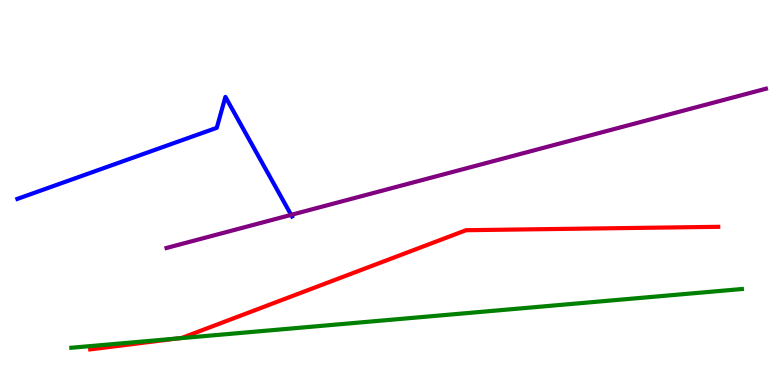[{'lines': ['blue', 'red'], 'intersections': []}, {'lines': ['green', 'red'], 'intersections': [{'x': 2.29, 'y': 1.21}]}, {'lines': ['purple', 'red'], 'intersections': []}, {'lines': ['blue', 'green'], 'intersections': []}, {'lines': ['blue', 'purple'], 'intersections': [{'x': 3.76, 'y': 4.42}]}, {'lines': ['green', 'purple'], 'intersections': []}]